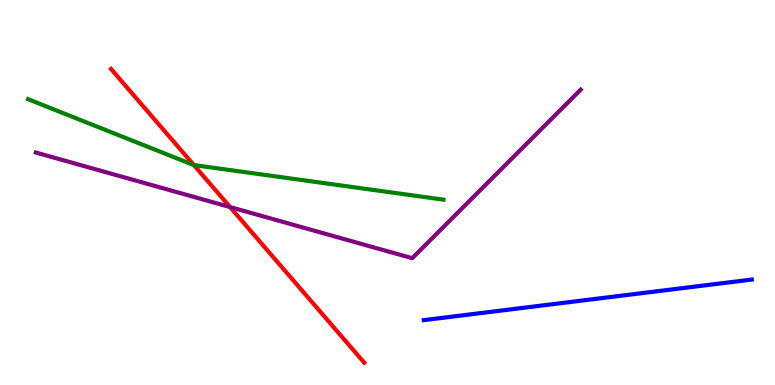[{'lines': ['blue', 'red'], 'intersections': []}, {'lines': ['green', 'red'], 'intersections': [{'x': 2.5, 'y': 5.71}]}, {'lines': ['purple', 'red'], 'intersections': [{'x': 2.97, 'y': 4.62}]}, {'lines': ['blue', 'green'], 'intersections': []}, {'lines': ['blue', 'purple'], 'intersections': []}, {'lines': ['green', 'purple'], 'intersections': []}]